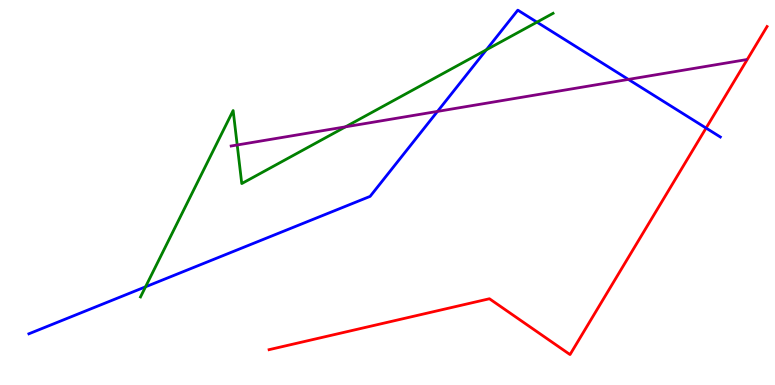[{'lines': ['blue', 'red'], 'intersections': [{'x': 9.11, 'y': 6.67}]}, {'lines': ['green', 'red'], 'intersections': []}, {'lines': ['purple', 'red'], 'intersections': []}, {'lines': ['blue', 'green'], 'intersections': [{'x': 1.88, 'y': 2.55}, {'x': 6.28, 'y': 8.71}, {'x': 6.93, 'y': 9.42}]}, {'lines': ['blue', 'purple'], 'intersections': [{'x': 5.65, 'y': 7.11}, {'x': 8.11, 'y': 7.94}]}, {'lines': ['green', 'purple'], 'intersections': [{'x': 3.06, 'y': 6.23}, {'x': 4.46, 'y': 6.71}]}]